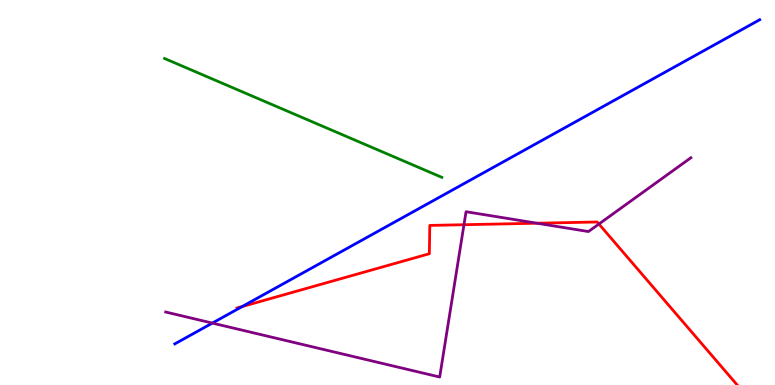[{'lines': ['blue', 'red'], 'intersections': [{'x': 3.13, 'y': 2.04}]}, {'lines': ['green', 'red'], 'intersections': []}, {'lines': ['purple', 'red'], 'intersections': [{'x': 5.99, 'y': 4.16}, {'x': 6.93, 'y': 4.2}, {'x': 7.73, 'y': 4.18}]}, {'lines': ['blue', 'green'], 'intersections': []}, {'lines': ['blue', 'purple'], 'intersections': [{'x': 2.74, 'y': 1.61}]}, {'lines': ['green', 'purple'], 'intersections': []}]